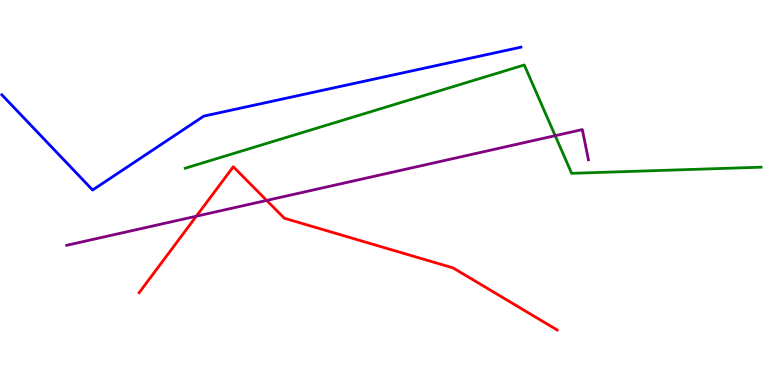[{'lines': ['blue', 'red'], 'intersections': []}, {'lines': ['green', 'red'], 'intersections': []}, {'lines': ['purple', 'red'], 'intersections': [{'x': 2.53, 'y': 4.38}, {'x': 3.44, 'y': 4.79}]}, {'lines': ['blue', 'green'], 'intersections': []}, {'lines': ['blue', 'purple'], 'intersections': []}, {'lines': ['green', 'purple'], 'intersections': [{'x': 7.16, 'y': 6.48}]}]